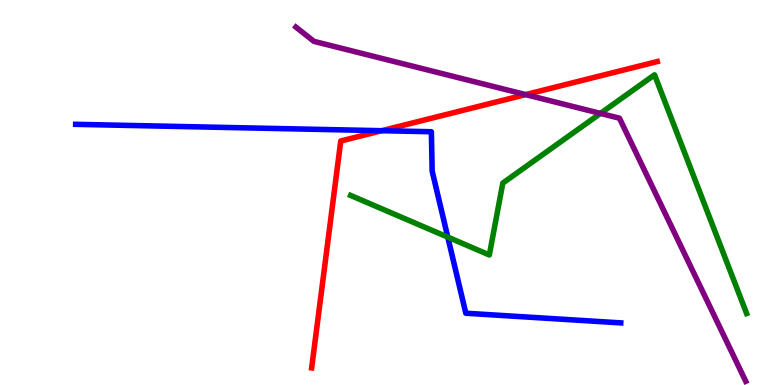[{'lines': ['blue', 'red'], 'intersections': [{'x': 4.93, 'y': 6.61}]}, {'lines': ['green', 'red'], 'intersections': []}, {'lines': ['purple', 'red'], 'intersections': [{'x': 6.78, 'y': 7.54}]}, {'lines': ['blue', 'green'], 'intersections': [{'x': 5.78, 'y': 3.84}]}, {'lines': ['blue', 'purple'], 'intersections': []}, {'lines': ['green', 'purple'], 'intersections': [{'x': 7.75, 'y': 7.05}]}]